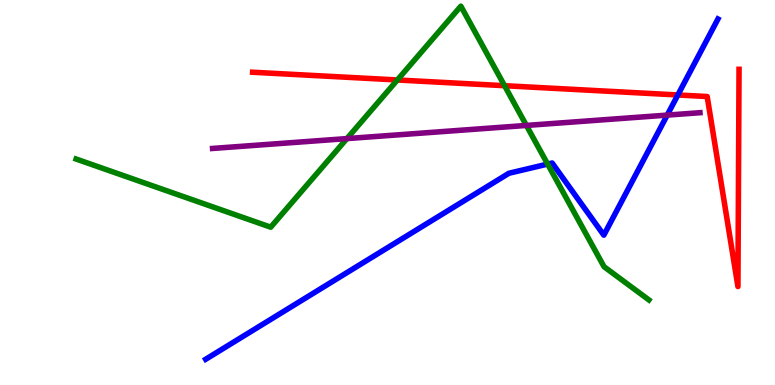[{'lines': ['blue', 'red'], 'intersections': [{'x': 8.75, 'y': 7.53}]}, {'lines': ['green', 'red'], 'intersections': [{'x': 5.13, 'y': 7.92}, {'x': 6.51, 'y': 7.77}]}, {'lines': ['purple', 'red'], 'intersections': []}, {'lines': ['blue', 'green'], 'intersections': [{'x': 7.07, 'y': 5.74}]}, {'lines': ['blue', 'purple'], 'intersections': [{'x': 8.61, 'y': 7.01}]}, {'lines': ['green', 'purple'], 'intersections': [{'x': 4.48, 'y': 6.4}, {'x': 6.79, 'y': 6.74}]}]